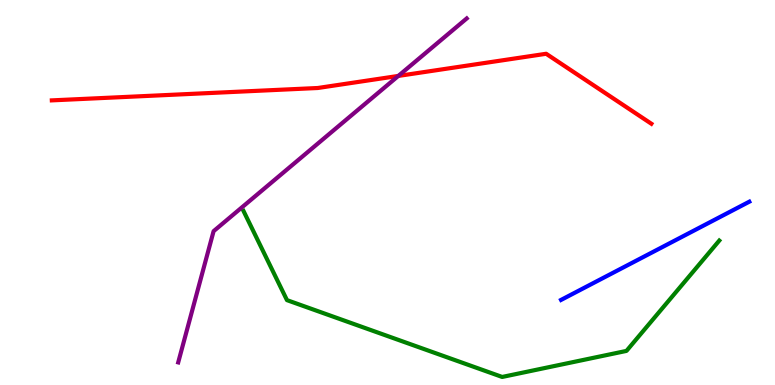[{'lines': ['blue', 'red'], 'intersections': []}, {'lines': ['green', 'red'], 'intersections': []}, {'lines': ['purple', 'red'], 'intersections': [{'x': 5.14, 'y': 8.03}]}, {'lines': ['blue', 'green'], 'intersections': []}, {'lines': ['blue', 'purple'], 'intersections': []}, {'lines': ['green', 'purple'], 'intersections': []}]